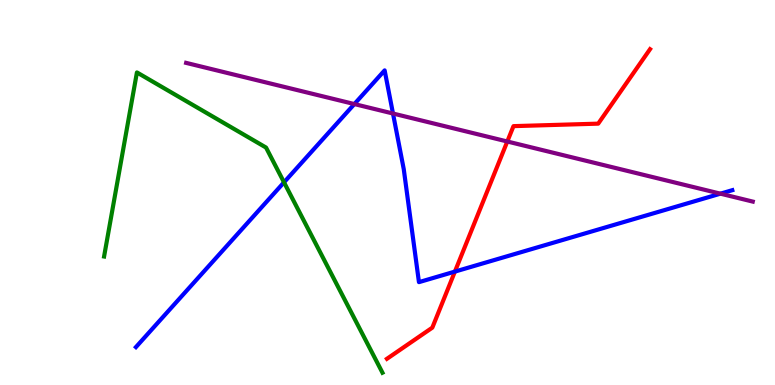[{'lines': ['blue', 'red'], 'intersections': [{'x': 5.87, 'y': 2.95}]}, {'lines': ['green', 'red'], 'intersections': []}, {'lines': ['purple', 'red'], 'intersections': [{'x': 6.55, 'y': 6.32}]}, {'lines': ['blue', 'green'], 'intersections': [{'x': 3.66, 'y': 5.26}]}, {'lines': ['blue', 'purple'], 'intersections': [{'x': 4.57, 'y': 7.3}, {'x': 5.07, 'y': 7.05}, {'x': 9.3, 'y': 4.97}]}, {'lines': ['green', 'purple'], 'intersections': []}]